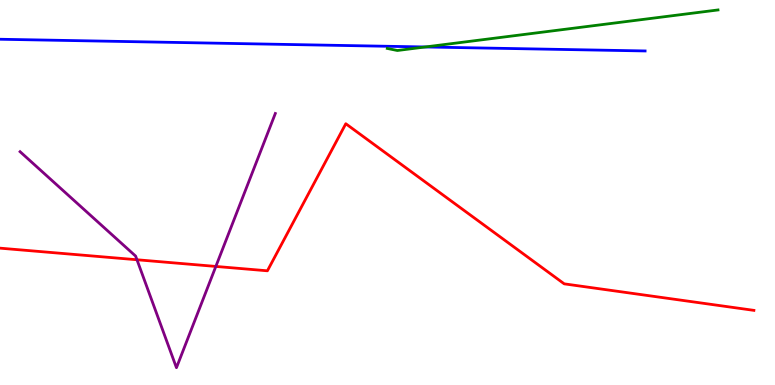[{'lines': ['blue', 'red'], 'intersections': []}, {'lines': ['green', 'red'], 'intersections': []}, {'lines': ['purple', 'red'], 'intersections': [{'x': 1.77, 'y': 3.25}, {'x': 2.79, 'y': 3.08}]}, {'lines': ['blue', 'green'], 'intersections': [{'x': 5.49, 'y': 8.78}]}, {'lines': ['blue', 'purple'], 'intersections': []}, {'lines': ['green', 'purple'], 'intersections': []}]